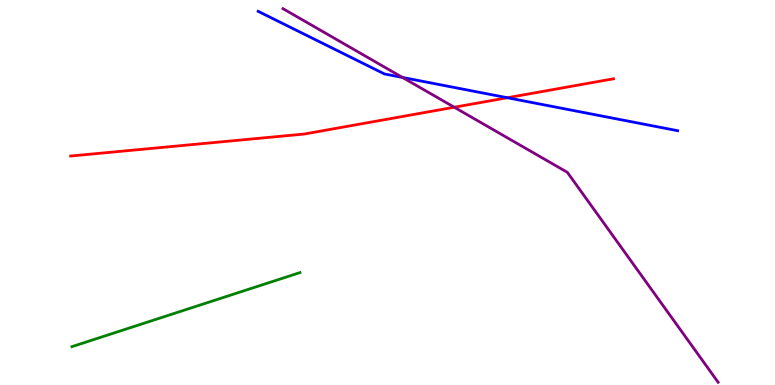[{'lines': ['blue', 'red'], 'intersections': [{'x': 6.55, 'y': 7.46}]}, {'lines': ['green', 'red'], 'intersections': []}, {'lines': ['purple', 'red'], 'intersections': [{'x': 5.86, 'y': 7.21}]}, {'lines': ['blue', 'green'], 'intersections': []}, {'lines': ['blue', 'purple'], 'intersections': [{'x': 5.19, 'y': 7.99}]}, {'lines': ['green', 'purple'], 'intersections': []}]